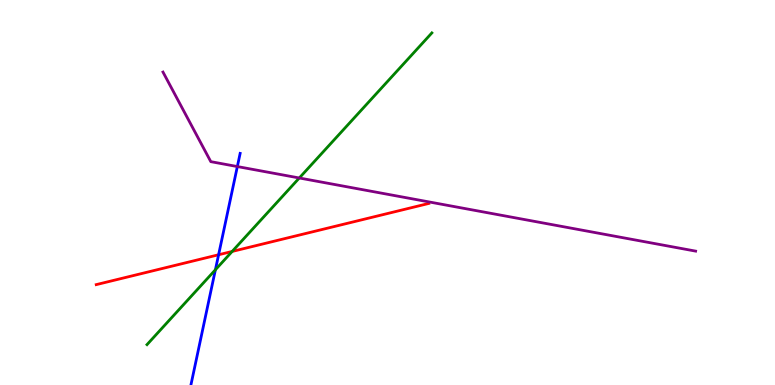[{'lines': ['blue', 'red'], 'intersections': [{'x': 2.82, 'y': 3.38}]}, {'lines': ['green', 'red'], 'intersections': [{'x': 3.0, 'y': 3.47}]}, {'lines': ['purple', 'red'], 'intersections': []}, {'lines': ['blue', 'green'], 'intersections': [{'x': 2.78, 'y': 2.99}]}, {'lines': ['blue', 'purple'], 'intersections': [{'x': 3.06, 'y': 5.67}]}, {'lines': ['green', 'purple'], 'intersections': [{'x': 3.86, 'y': 5.38}]}]